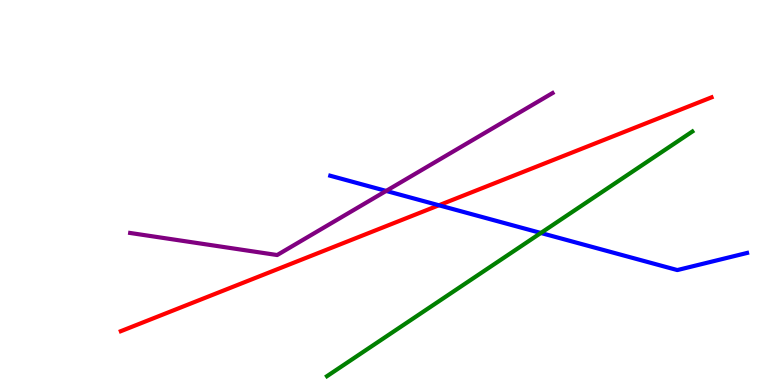[{'lines': ['blue', 'red'], 'intersections': [{'x': 5.66, 'y': 4.67}]}, {'lines': ['green', 'red'], 'intersections': []}, {'lines': ['purple', 'red'], 'intersections': []}, {'lines': ['blue', 'green'], 'intersections': [{'x': 6.98, 'y': 3.95}]}, {'lines': ['blue', 'purple'], 'intersections': [{'x': 4.98, 'y': 5.04}]}, {'lines': ['green', 'purple'], 'intersections': []}]